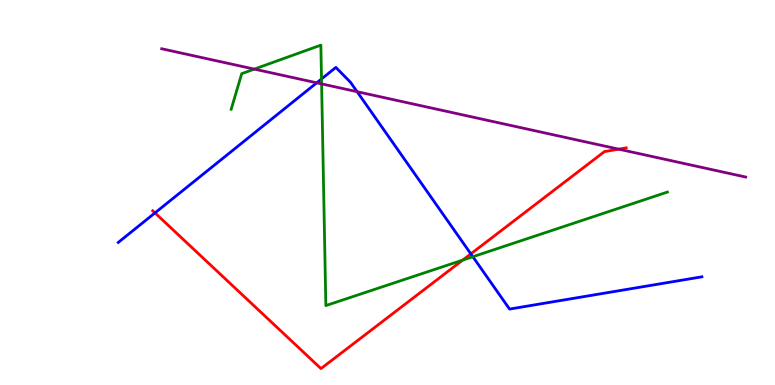[{'lines': ['blue', 'red'], 'intersections': [{'x': 2.0, 'y': 4.47}, {'x': 6.08, 'y': 3.41}]}, {'lines': ['green', 'red'], 'intersections': [{'x': 5.97, 'y': 3.24}]}, {'lines': ['purple', 'red'], 'intersections': [{'x': 7.98, 'y': 6.13}]}, {'lines': ['blue', 'green'], 'intersections': [{'x': 4.15, 'y': 7.95}, {'x': 6.1, 'y': 3.33}]}, {'lines': ['blue', 'purple'], 'intersections': [{'x': 4.09, 'y': 7.85}, {'x': 4.61, 'y': 7.62}]}, {'lines': ['green', 'purple'], 'intersections': [{'x': 3.28, 'y': 8.2}, {'x': 4.15, 'y': 7.82}]}]